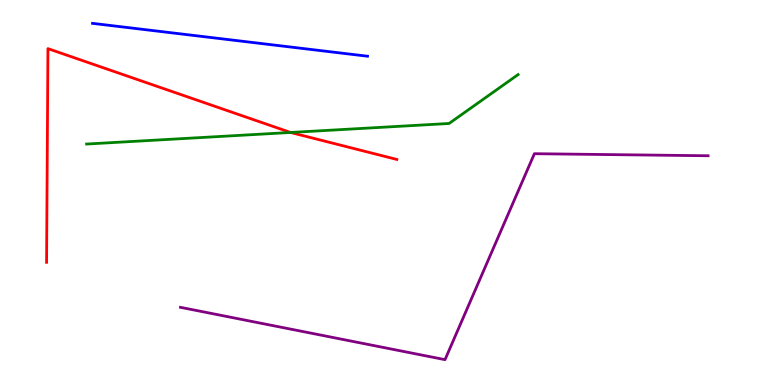[{'lines': ['blue', 'red'], 'intersections': []}, {'lines': ['green', 'red'], 'intersections': [{'x': 3.75, 'y': 6.56}]}, {'lines': ['purple', 'red'], 'intersections': []}, {'lines': ['blue', 'green'], 'intersections': []}, {'lines': ['blue', 'purple'], 'intersections': []}, {'lines': ['green', 'purple'], 'intersections': []}]